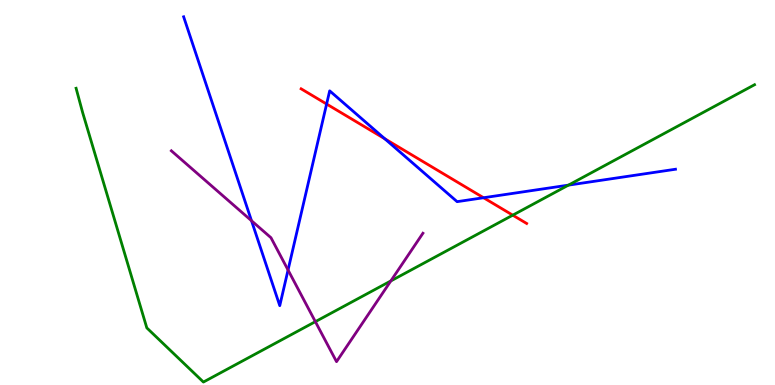[{'lines': ['blue', 'red'], 'intersections': [{'x': 4.21, 'y': 7.3}, {'x': 4.96, 'y': 6.4}, {'x': 6.24, 'y': 4.86}]}, {'lines': ['green', 'red'], 'intersections': [{'x': 6.62, 'y': 4.41}]}, {'lines': ['purple', 'red'], 'intersections': []}, {'lines': ['blue', 'green'], 'intersections': [{'x': 7.33, 'y': 5.19}]}, {'lines': ['blue', 'purple'], 'intersections': [{'x': 3.25, 'y': 4.27}, {'x': 3.72, 'y': 2.99}]}, {'lines': ['green', 'purple'], 'intersections': [{'x': 4.07, 'y': 1.65}, {'x': 5.04, 'y': 2.7}]}]